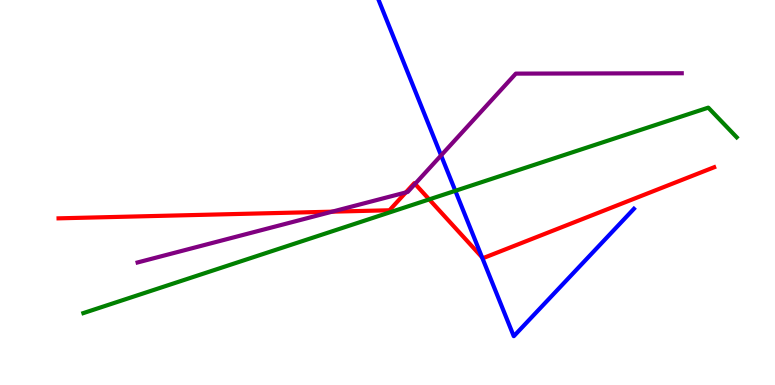[{'lines': ['blue', 'red'], 'intersections': [{'x': 6.22, 'y': 3.32}]}, {'lines': ['green', 'red'], 'intersections': [{'x': 5.54, 'y': 4.82}]}, {'lines': ['purple', 'red'], 'intersections': [{'x': 4.29, 'y': 4.5}, {'x': 5.24, 'y': 5.0}, {'x': 5.36, 'y': 5.22}]}, {'lines': ['blue', 'green'], 'intersections': [{'x': 5.88, 'y': 5.04}]}, {'lines': ['blue', 'purple'], 'intersections': [{'x': 5.69, 'y': 5.96}]}, {'lines': ['green', 'purple'], 'intersections': []}]